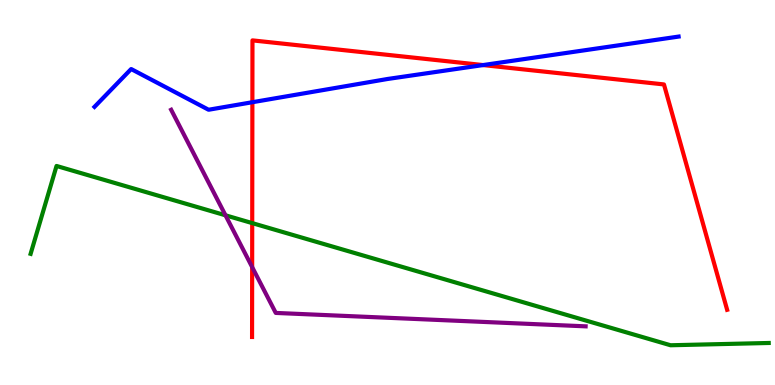[{'lines': ['blue', 'red'], 'intersections': [{'x': 3.26, 'y': 7.34}, {'x': 6.23, 'y': 8.31}]}, {'lines': ['green', 'red'], 'intersections': [{'x': 3.25, 'y': 4.21}]}, {'lines': ['purple', 'red'], 'intersections': [{'x': 3.25, 'y': 3.06}]}, {'lines': ['blue', 'green'], 'intersections': []}, {'lines': ['blue', 'purple'], 'intersections': []}, {'lines': ['green', 'purple'], 'intersections': [{'x': 2.91, 'y': 4.41}]}]